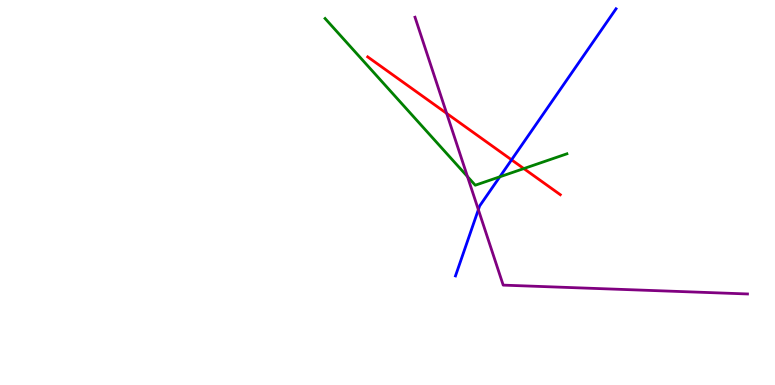[{'lines': ['blue', 'red'], 'intersections': [{'x': 6.6, 'y': 5.85}]}, {'lines': ['green', 'red'], 'intersections': [{'x': 6.76, 'y': 5.62}]}, {'lines': ['purple', 'red'], 'intersections': [{'x': 5.76, 'y': 7.05}]}, {'lines': ['blue', 'green'], 'intersections': [{'x': 6.45, 'y': 5.41}]}, {'lines': ['blue', 'purple'], 'intersections': [{'x': 6.17, 'y': 4.55}]}, {'lines': ['green', 'purple'], 'intersections': [{'x': 6.03, 'y': 5.41}]}]